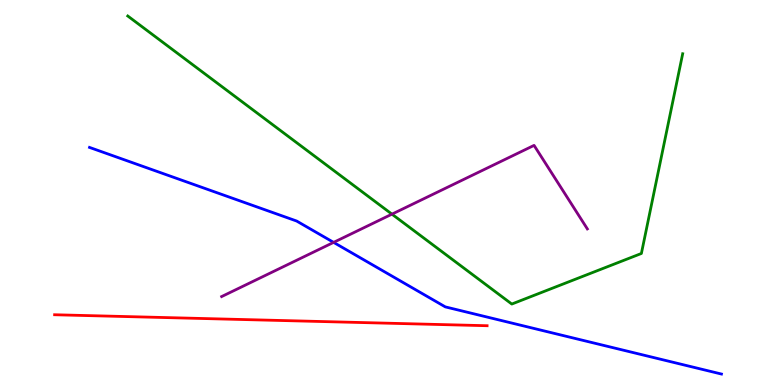[{'lines': ['blue', 'red'], 'intersections': []}, {'lines': ['green', 'red'], 'intersections': []}, {'lines': ['purple', 'red'], 'intersections': []}, {'lines': ['blue', 'green'], 'intersections': []}, {'lines': ['blue', 'purple'], 'intersections': [{'x': 4.3, 'y': 3.7}]}, {'lines': ['green', 'purple'], 'intersections': [{'x': 5.06, 'y': 4.44}]}]